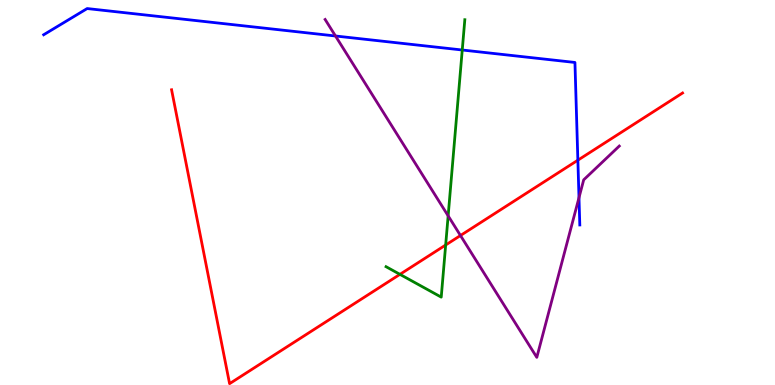[{'lines': ['blue', 'red'], 'intersections': [{'x': 7.46, 'y': 5.84}]}, {'lines': ['green', 'red'], 'intersections': [{'x': 5.16, 'y': 2.87}, {'x': 5.75, 'y': 3.64}]}, {'lines': ['purple', 'red'], 'intersections': [{'x': 5.94, 'y': 3.88}]}, {'lines': ['blue', 'green'], 'intersections': [{'x': 5.96, 'y': 8.7}]}, {'lines': ['blue', 'purple'], 'intersections': [{'x': 4.33, 'y': 9.07}, {'x': 7.47, 'y': 4.87}]}, {'lines': ['green', 'purple'], 'intersections': [{'x': 5.78, 'y': 4.39}]}]